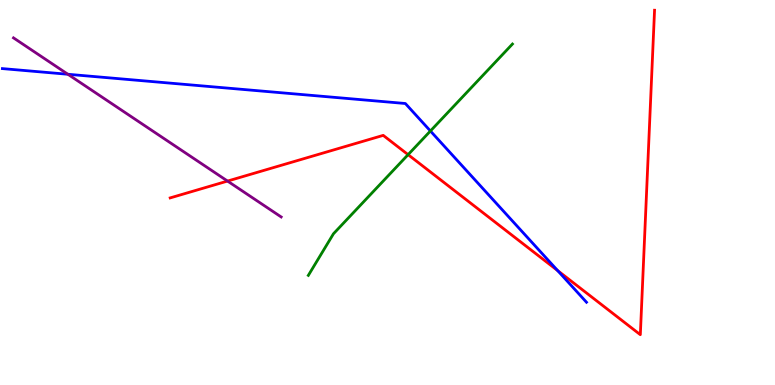[{'lines': ['blue', 'red'], 'intersections': [{'x': 7.2, 'y': 2.97}]}, {'lines': ['green', 'red'], 'intersections': [{'x': 5.27, 'y': 5.98}]}, {'lines': ['purple', 'red'], 'intersections': [{'x': 2.94, 'y': 5.3}]}, {'lines': ['blue', 'green'], 'intersections': [{'x': 5.55, 'y': 6.6}]}, {'lines': ['blue', 'purple'], 'intersections': [{'x': 0.876, 'y': 8.07}]}, {'lines': ['green', 'purple'], 'intersections': []}]